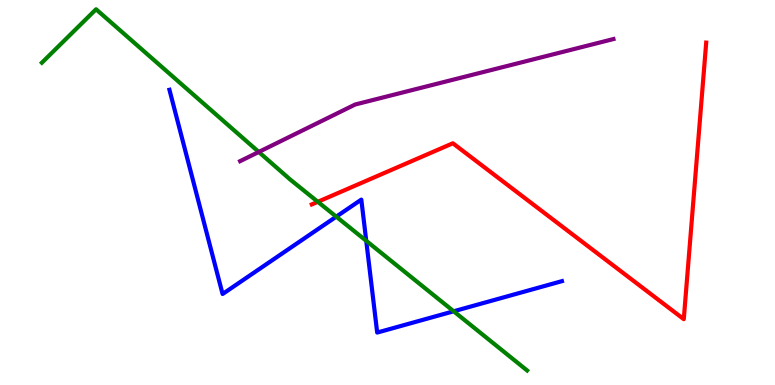[{'lines': ['blue', 'red'], 'intersections': []}, {'lines': ['green', 'red'], 'intersections': [{'x': 4.1, 'y': 4.76}]}, {'lines': ['purple', 'red'], 'intersections': []}, {'lines': ['blue', 'green'], 'intersections': [{'x': 4.34, 'y': 4.37}, {'x': 4.73, 'y': 3.75}, {'x': 5.85, 'y': 1.91}]}, {'lines': ['blue', 'purple'], 'intersections': []}, {'lines': ['green', 'purple'], 'intersections': [{'x': 3.34, 'y': 6.05}]}]